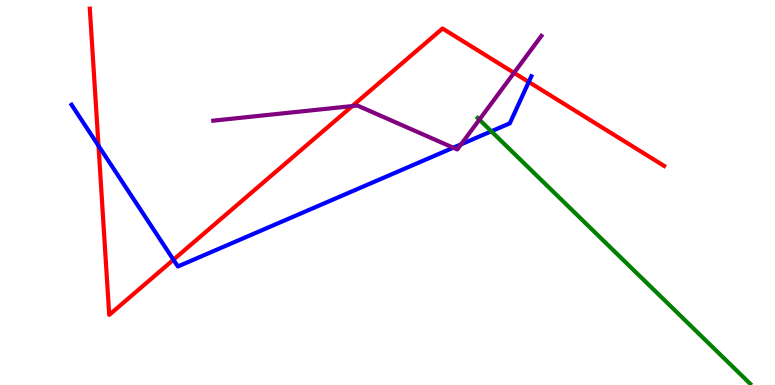[{'lines': ['blue', 'red'], 'intersections': [{'x': 1.27, 'y': 6.21}, {'x': 2.24, 'y': 3.25}, {'x': 6.82, 'y': 7.87}]}, {'lines': ['green', 'red'], 'intersections': []}, {'lines': ['purple', 'red'], 'intersections': [{'x': 4.55, 'y': 7.24}, {'x': 6.63, 'y': 8.11}]}, {'lines': ['blue', 'green'], 'intersections': [{'x': 6.34, 'y': 6.59}]}, {'lines': ['blue', 'purple'], 'intersections': [{'x': 5.85, 'y': 6.16}, {'x': 5.95, 'y': 6.25}]}, {'lines': ['green', 'purple'], 'intersections': [{'x': 6.19, 'y': 6.89}]}]